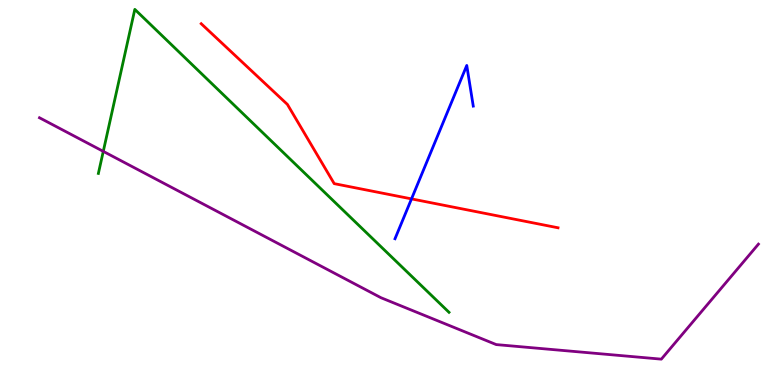[{'lines': ['blue', 'red'], 'intersections': [{'x': 5.31, 'y': 4.83}]}, {'lines': ['green', 'red'], 'intersections': []}, {'lines': ['purple', 'red'], 'intersections': []}, {'lines': ['blue', 'green'], 'intersections': []}, {'lines': ['blue', 'purple'], 'intersections': []}, {'lines': ['green', 'purple'], 'intersections': [{'x': 1.33, 'y': 6.07}]}]